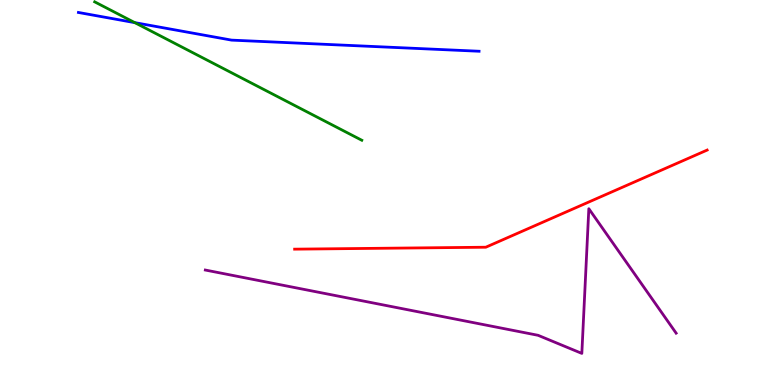[{'lines': ['blue', 'red'], 'intersections': []}, {'lines': ['green', 'red'], 'intersections': []}, {'lines': ['purple', 'red'], 'intersections': []}, {'lines': ['blue', 'green'], 'intersections': [{'x': 1.74, 'y': 9.41}]}, {'lines': ['blue', 'purple'], 'intersections': []}, {'lines': ['green', 'purple'], 'intersections': []}]